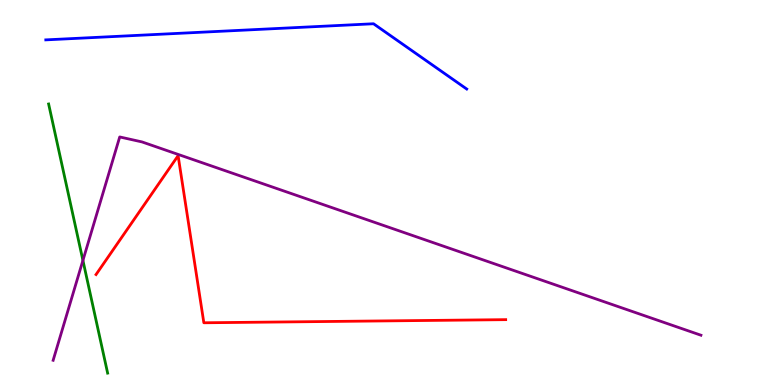[{'lines': ['blue', 'red'], 'intersections': []}, {'lines': ['green', 'red'], 'intersections': []}, {'lines': ['purple', 'red'], 'intersections': []}, {'lines': ['blue', 'green'], 'intersections': []}, {'lines': ['blue', 'purple'], 'intersections': []}, {'lines': ['green', 'purple'], 'intersections': [{'x': 1.07, 'y': 3.24}]}]